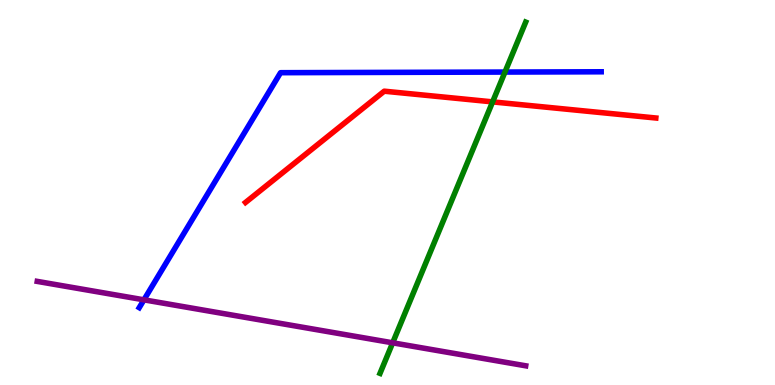[{'lines': ['blue', 'red'], 'intersections': []}, {'lines': ['green', 'red'], 'intersections': [{'x': 6.36, 'y': 7.35}]}, {'lines': ['purple', 'red'], 'intersections': []}, {'lines': ['blue', 'green'], 'intersections': [{'x': 6.52, 'y': 8.13}]}, {'lines': ['blue', 'purple'], 'intersections': [{'x': 1.86, 'y': 2.21}]}, {'lines': ['green', 'purple'], 'intersections': [{'x': 5.07, 'y': 1.1}]}]